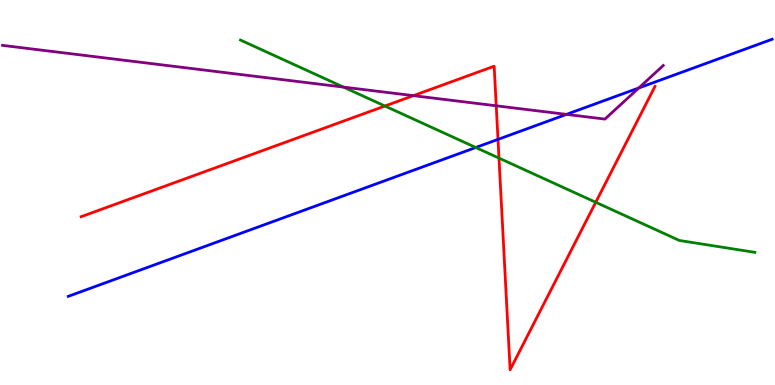[{'lines': ['blue', 'red'], 'intersections': [{'x': 6.43, 'y': 6.38}]}, {'lines': ['green', 'red'], 'intersections': [{'x': 4.97, 'y': 7.25}, {'x': 6.44, 'y': 5.89}, {'x': 7.69, 'y': 4.75}]}, {'lines': ['purple', 'red'], 'intersections': [{'x': 5.33, 'y': 7.52}, {'x': 6.4, 'y': 7.25}]}, {'lines': ['blue', 'green'], 'intersections': [{'x': 6.14, 'y': 6.17}]}, {'lines': ['blue', 'purple'], 'intersections': [{'x': 7.31, 'y': 7.03}, {'x': 8.24, 'y': 7.72}]}, {'lines': ['green', 'purple'], 'intersections': [{'x': 4.43, 'y': 7.74}]}]